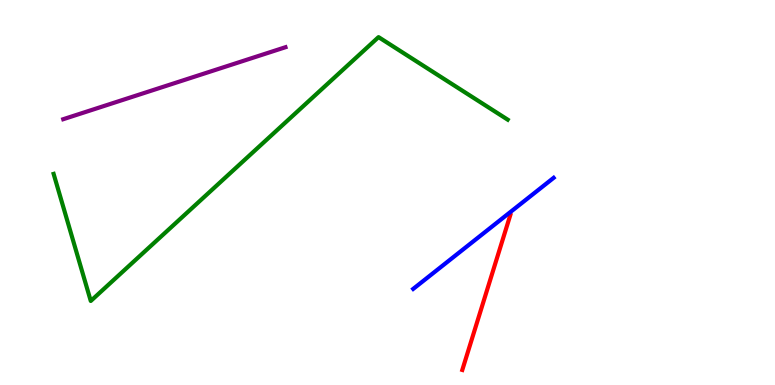[{'lines': ['blue', 'red'], 'intersections': []}, {'lines': ['green', 'red'], 'intersections': []}, {'lines': ['purple', 'red'], 'intersections': []}, {'lines': ['blue', 'green'], 'intersections': []}, {'lines': ['blue', 'purple'], 'intersections': []}, {'lines': ['green', 'purple'], 'intersections': []}]